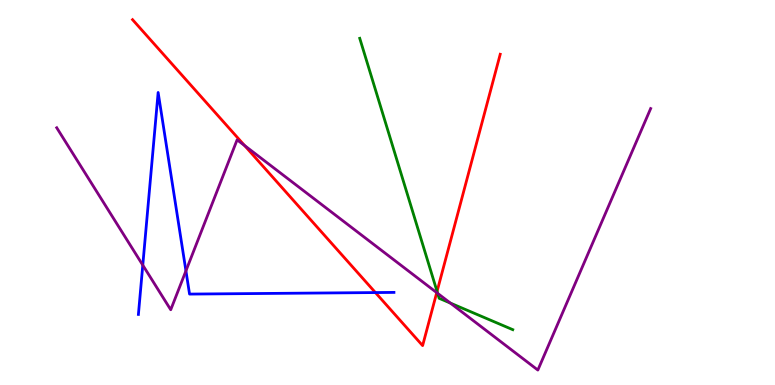[{'lines': ['blue', 'red'], 'intersections': [{'x': 4.84, 'y': 2.4}]}, {'lines': ['green', 'red'], 'intersections': [{'x': 5.64, 'y': 2.43}]}, {'lines': ['purple', 'red'], 'intersections': [{'x': 3.16, 'y': 6.22}, {'x': 5.64, 'y': 2.4}]}, {'lines': ['blue', 'green'], 'intersections': []}, {'lines': ['blue', 'purple'], 'intersections': [{'x': 1.84, 'y': 3.11}, {'x': 2.4, 'y': 2.96}]}, {'lines': ['green', 'purple'], 'intersections': [{'x': 5.65, 'y': 2.38}, {'x': 5.81, 'y': 2.13}]}]